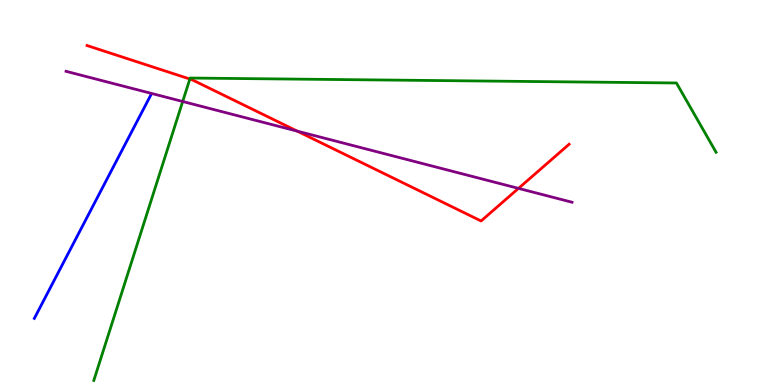[{'lines': ['blue', 'red'], 'intersections': []}, {'lines': ['green', 'red'], 'intersections': [{'x': 2.45, 'y': 7.95}]}, {'lines': ['purple', 'red'], 'intersections': [{'x': 3.84, 'y': 6.59}, {'x': 6.69, 'y': 5.11}]}, {'lines': ['blue', 'green'], 'intersections': []}, {'lines': ['blue', 'purple'], 'intersections': []}, {'lines': ['green', 'purple'], 'intersections': [{'x': 2.36, 'y': 7.36}]}]